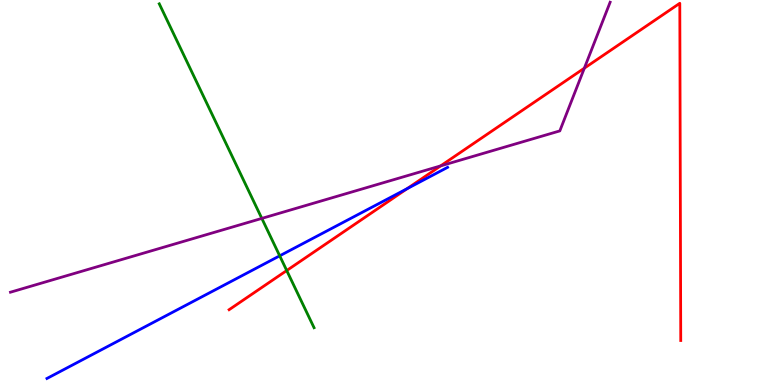[{'lines': ['blue', 'red'], 'intersections': [{'x': 5.25, 'y': 5.1}]}, {'lines': ['green', 'red'], 'intersections': [{'x': 3.7, 'y': 2.97}]}, {'lines': ['purple', 'red'], 'intersections': [{'x': 5.69, 'y': 5.69}, {'x': 7.54, 'y': 8.23}]}, {'lines': ['blue', 'green'], 'intersections': [{'x': 3.61, 'y': 3.36}]}, {'lines': ['blue', 'purple'], 'intersections': []}, {'lines': ['green', 'purple'], 'intersections': [{'x': 3.38, 'y': 4.33}]}]